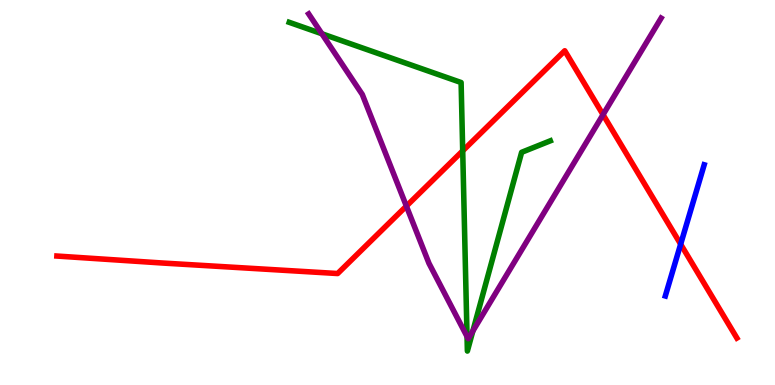[{'lines': ['blue', 'red'], 'intersections': [{'x': 8.78, 'y': 3.66}]}, {'lines': ['green', 'red'], 'intersections': [{'x': 5.97, 'y': 6.08}]}, {'lines': ['purple', 'red'], 'intersections': [{'x': 5.24, 'y': 4.65}, {'x': 7.78, 'y': 7.02}]}, {'lines': ['blue', 'green'], 'intersections': []}, {'lines': ['blue', 'purple'], 'intersections': []}, {'lines': ['green', 'purple'], 'intersections': [{'x': 4.15, 'y': 9.12}, {'x': 6.03, 'y': 1.26}, {'x': 6.1, 'y': 1.4}]}]